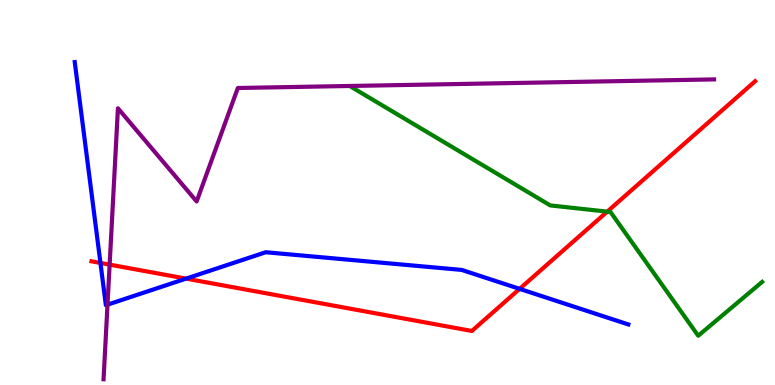[{'lines': ['blue', 'red'], 'intersections': [{'x': 1.3, 'y': 3.17}, {'x': 2.4, 'y': 2.76}, {'x': 6.7, 'y': 2.5}]}, {'lines': ['green', 'red'], 'intersections': [{'x': 7.83, 'y': 4.5}]}, {'lines': ['purple', 'red'], 'intersections': [{'x': 1.41, 'y': 3.13}]}, {'lines': ['blue', 'green'], 'intersections': []}, {'lines': ['blue', 'purple'], 'intersections': [{'x': 1.39, 'y': 2.09}]}, {'lines': ['green', 'purple'], 'intersections': []}]